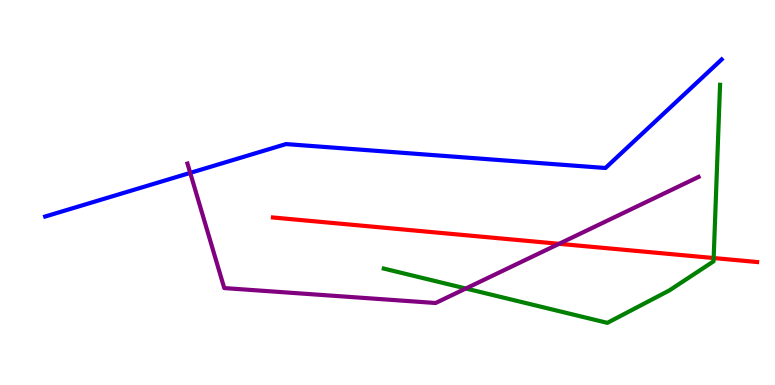[{'lines': ['blue', 'red'], 'intersections': []}, {'lines': ['green', 'red'], 'intersections': [{'x': 9.21, 'y': 3.3}]}, {'lines': ['purple', 'red'], 'intersections': [{'x': 7.21, 'y': 3.67}]}, {'lines': ['blue', 'green'], 'intersections': []}, {'lines': ['blue', 'purple'], 'intersections': [{'x': 2.45, 'y': 5.51}]}, {'lines': ['green', 'purple'], 'intersections': [{'x': 6.01, 'y': 2.51}]}]